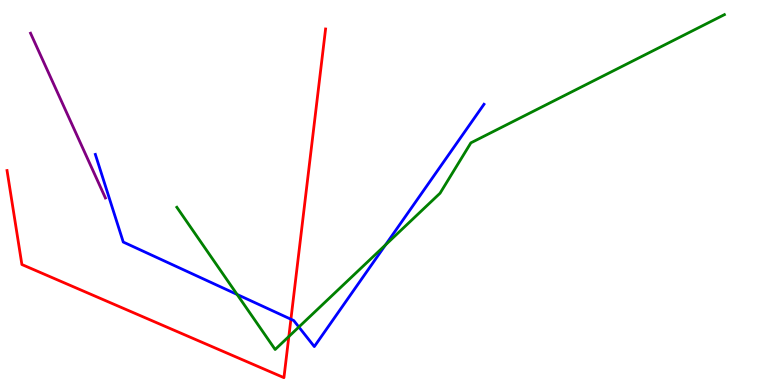[{'lines': ['blue', 'red'], 'intersections': [{'x': 3.75, 'y': 1.71}]}, {'lines': ['green', 'red'], 'intersections': [{'x': 3.73, 'y': 1.26}]}, {'lines': ['purple', 'red'], 'intersections': []}, {'lines': ['blue', 'green'], 'intersections': [{'x': 3.06, 'y': 2.35}, {'x': 3.86, 'y': 1.51}, {'x': 4.97, 'y': 3.64}]}, {'lines': ['blue', 'purple'], 'intersections': []}, {'lines': ['green', 'purple'], 'intersections': []}]